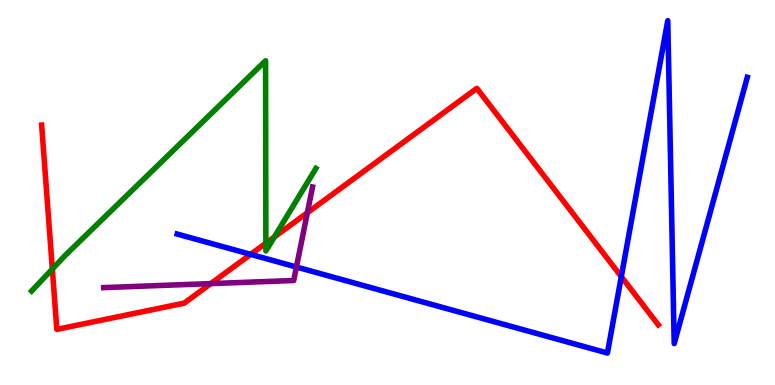[{'lines': ['blue', 'red'], 'intersections': [{'x': 3.23, 'y': 3.39}, {'x': 8.02, 'y': 2.81}]}, {'lines': ['green', 'red'], 'intersections': [{'x': 0.675, 'y': 3.01}, {'x': 3.43, 'y': 3.68}, {'x': 3.54, 'y': 3.85}]}, {'lines': ['purple', 'red'], 'intersections': [{'x': 2.72, 'y': 2.63}, {'x': 3.97, 'y': 4.47}]}, {'lines': ['blue', 'green'], 'intersections': []}, {'lines': ['blue', 'purple'], 'intersections': [{'x': 3.82, 'y': 3.06}]}, {'lines': ['green', 'purple'], 'intersections': []}]